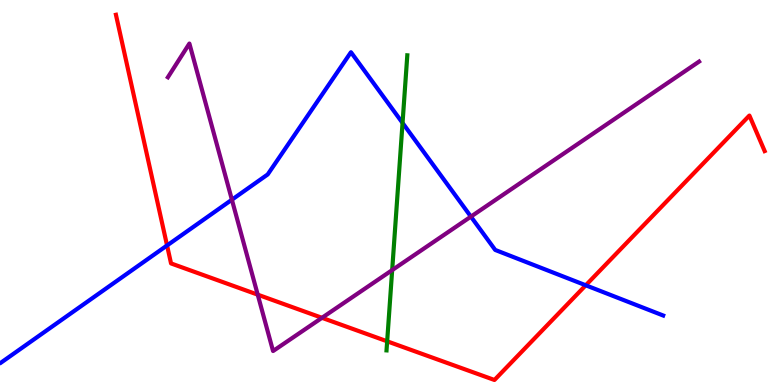[{'lines': ['blue', 'red'], 'intersections': [{'x': 2.16, 'y': 3.62}, {'x': 7.56, 'y': 2.59}]}, {'lines': ['green', 'red'], 'intersections': [{'x': 5.0, 'y': 1.13}]}, {'lines': ['purple', 'red'], 'intersections': [{'x': 3.33, 'y': 2.35}, {'x': 4.15, 'y': 1.75}]}, {'lines': ['blue', 'green'], 'intersections': [{'x': 5.19, 'y': 6.81}]}, {'lines': ['blue', 'purple'], 'intersections': [{'x': 2.99, 'y': 4.81}, {'x': 6.08, 'y': 4.37}]}, {'lines': ['green', 'purple'], 'intersections': [{'x': 5.06, 'y': 2.98}]}]